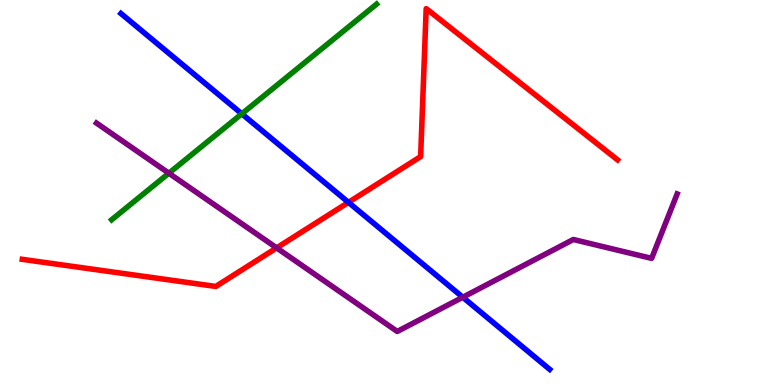[{'lines': ['blue', 'red'], 'intersections': [{'x': 4.5, 'y': 4.74}]}, {'lines': ['green', 'red'], 'intersections': []}, {'lines': ['purple', 'red'], 'intersections': [{'x': 3.57, 'y': 3.56}]}, {'lines': ['blue', 'green'], 'intersections': [{'x': 3.12, 'y': 7.04}]}, {'lines': ['blue', 'purple'], 'intersections': [{'x': 5.97, 'y': 2.28}]}, {'lines': ['green', 'purple'], 'intersections': [{'x': 2.18, 'y': 5.5}]}]